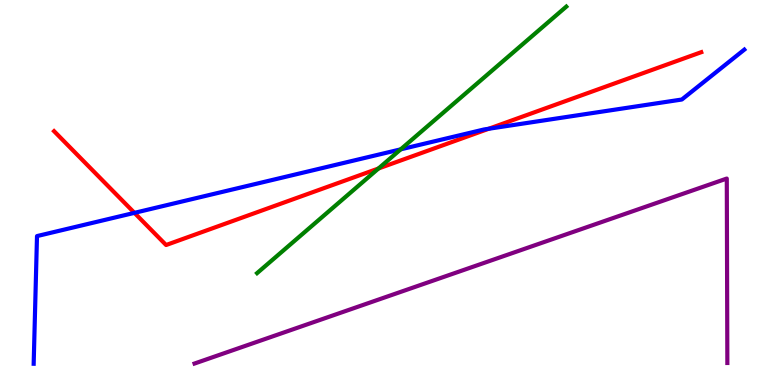[{'lines': ['blue', 'red'], 'intersections': [{'x': 1.73, 'y': 4.47}, {'x': 6.31, 'y': 6.66}]}, {'lines': ['green', 'red'], 'intersections': [{'x': 4.88, 'y': 5.62}]}, {'lines': ['purple', 'red'], 'intersections': []}, {'lines': ['blue', 'green'], 'intersections': [{'x': 5.17, 'y': 6.12}]}, {'lines': ['blue', 'purple'], 'intersections': []}, {'lines': ['green', 'purple'], 'intersections': []}]